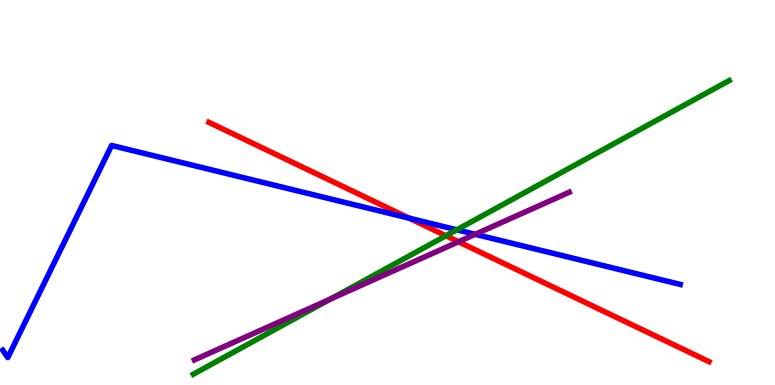[{'lines': ['blue', 'red'], 'intersections': [{'x': 5.28, 'y': 4.33}]}, {'lines': ['green', 'red'], 'intersections': [{'x': 5.75, 'y': 3.88}]}, {'lines': ['purple', 'red'], 'intersections': [{'x': 5.92, 'y': 3.72}]}, {'lines': ['blue', 'green'], 'intersections': [{'x': 5.89, 'y': 4.03}]}, {'lines': ['blue', 'purple'], 'intersections': [{'x': 6.13, 'y': 3.91}]}, {'lines': ['green', 'purple'], 'intersections': [{'x': 4.27, 'y': 2.24}]}]